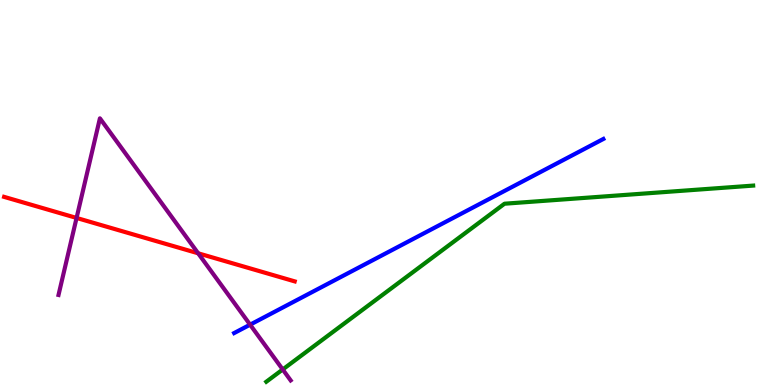[{'lines': ['blue', 'red'], 'intersections': []}, {'lines': ['green', 'red'], 'intersections': []}, {'lines': ['purple', 'red'], 'intersections': [{'x': 0.988, 'y': 4.34}, {'x': 2.56, 'y': 3.42}]}, {'lines': ['blue', 'green'], 'intersections': []}, {'lines': ['blue', 'purple'], 'intersections': [{'x': 3.23, 'y': 1.57}]}, {'lines': ['green', 'purple'], 'intersections': [{'x': 3.65, 'y': 0.403}]}]